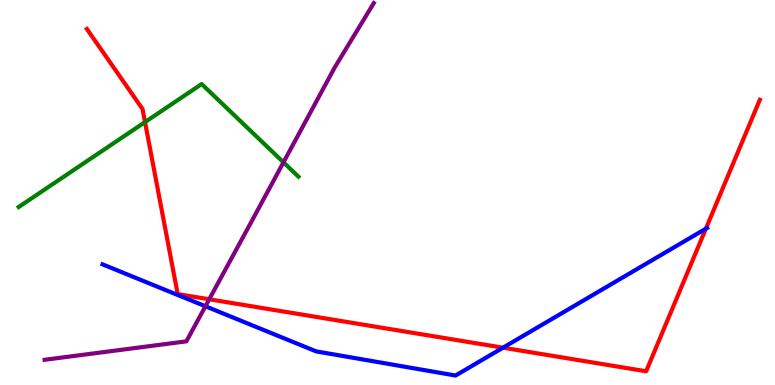[{'lines': ['blue', 'red'], 'intersections': [{'x': 6.49, 'y': 0.969}, {'x': 9.11, 'y': 4.06}]}, {'lines': ['green', 'red'], 'intersections': [{'x': 1.87, 'y': 6.83}]}, {'lines': ['purple', 'red'], 'intersections': [{'x': 2.7, 'y': 2.23}]}, {'lines': ['blue', 'green'], 'intersections': []}, {'lines': ['blue', 'purple'], 'intersections': [{'x': 2.65, 'y': 2.04}]}, {'lines': ['green', 'purple'], 'intersections': [{'x': 3.66, 'y': 5.78}]}]